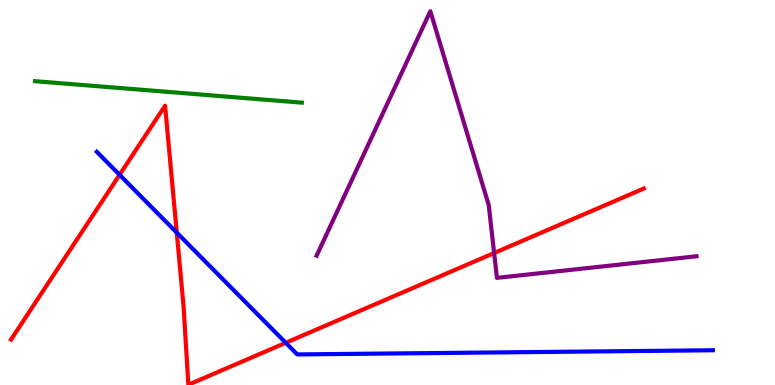[{'lines': ['blue', 'red'], 'intersections': [{'x': 1.54, 'y': 5.46}, {'x': 2.28, 'y': 3.96}, {'x': 3.69, 'y': 1.1}]}, {'lines': ['green', 'red'], 'intersections': []}, {'lines': ['purple', 'red'], 'intersections': [{'x': 6.38, 'y': 3.43}]}, {'lines': ['blue', 'green'], 'intersections': []}, {'lines': ['blue', 'purple'], 'intersections': []}, {'lines': ['green', 'purple'], 'intersections': []}]